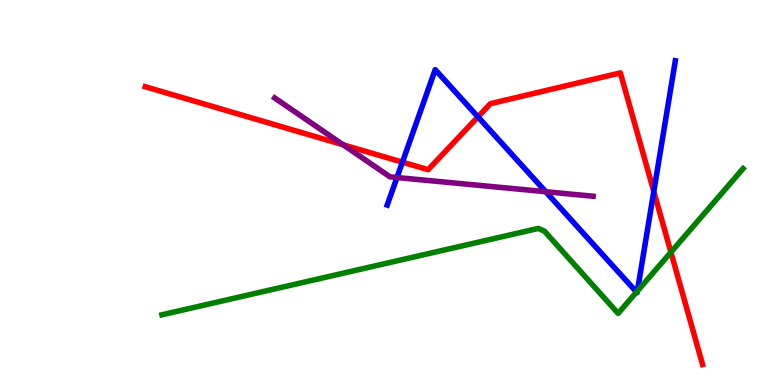[{'lines': ['blue', 'red'], 'intersections': [{'x': 5.19, 'y': 5.79}, {'x': 6.17, 'y': 6.96}, {'x': 8.44, 'y': 5.03}]}, {'lines': ['green', 'red'], 'intersections': [{'x': 8.66, 'y': 3.45}]}, {'lines': ['purple', 'red'], 'intersections': [{'x': 4.43, 'y': 6.24}]}, {'lines': ['blue', 'green'], 'intersections': [{'x': 8.21, 'y': 2.41}, {'x': 8.22, 'y': 2.44}]}, {'lines': ['blue', 'purple'], 'intersections': [{'x': 5.12, 'y': 5.39}, {'x': 7.04, 'y': 5.02}]}, {'lines': ['green', 'purple'], 'intersections': []}]